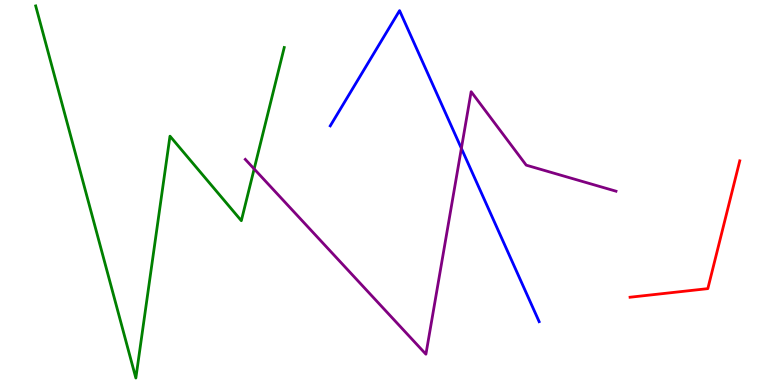[{'lines': ['blue', 'red'], 'intersections': []}, {'lines': ['green', 'red'], 'intersections': []}, {'lines': ['purple', 'red'], 'intersections': []}, {'lines': ['blue', 'green'], 'intersections': []}, {'lines': ['blue', 'purple'], 'intersections': [{'x': 5.95, 'y': 6.15}]}, {'lines': ['green', 'purple'], 'intersections': [{'x': 3.28, 'y': 5.61}]}]